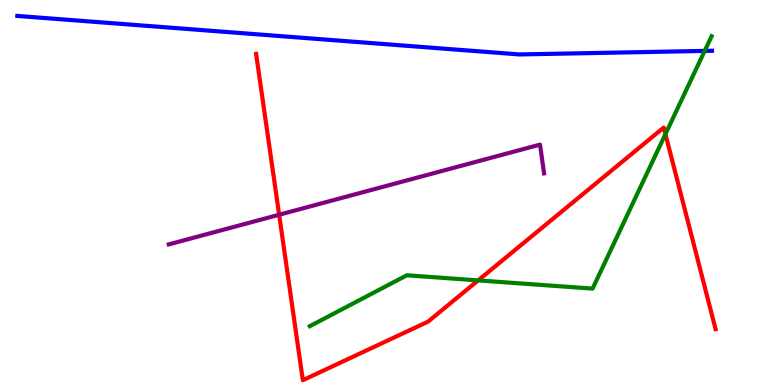[{'lines': ['blue', 'red'], 'intersections': []}, {'lines': ['green', 'red'], 'intersections': [{'x': 6.17, 'y': 2.72}, {'x': 8.59, 'y': 6.52}]}, {'lines': ['purple', 'red'], 'intersections': [{'x': 3.6, 'y': 4.42}]}, {'lines': ['blue', 'green'], 'intersections': [{'x': 9.09, 'y': 8.68}]}, {'lines': ['blue', 'purple'], 'intersections': []}, {'lines': ['green', 'purple'], 'intersections': []}]